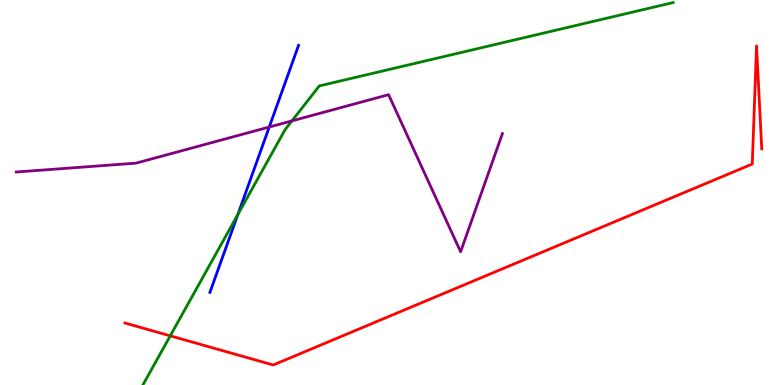[{'lines': ['blue', 'red'], 'intersections': []}, {'lines': ['green', 'red'], 'intersections': [{'x': 2.2, 'y': 1.28}]}, {'lines': ['purple', 'red'], 'intersections': []}, {'lines': ['blue', 'green'], 'intersections': [{'x': 3.07, 'y': 4.43}]}, {'lines': ['blue', 'purple'], 'intersections': [{'x': 3.47, 'y': 6.7}]}, {'lines': ['green', 'purple'], 'intersections': [{'x': 3.77, 'y': 6.86}]}]